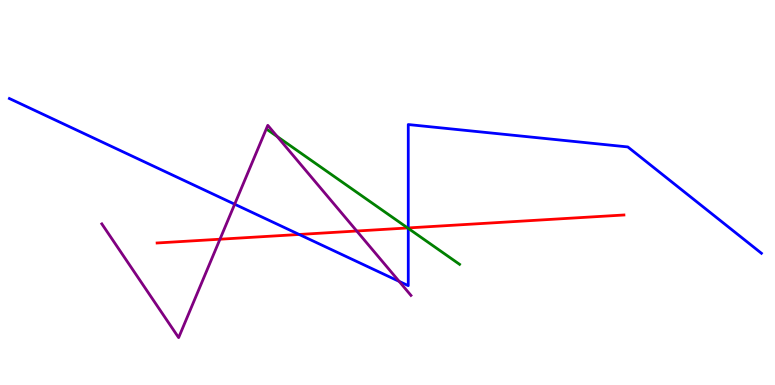[{'lines': ['blue', 'red'], 'intersections': [{'x': 3.86, 'y': 3.91}, {'x': 5.27, 'y': 4.08}]}, {'lines': ['green', 'red'], 'intersections': [{'x': 5.26, 'y': 4.08}]}, {'lines': ['purple', 'red'], 'intersections': [{'x': 2.84, 'y': 3.79}, {'x': 4.6, 'y': 4.0}]}, {'lines': ['blue', 'green'], 'intersections': [{'x': 5.27, 'y': 4.07}]}, {'lines': ['blue', 'purple'], 'intersections': [{'x': 3.03, 'y': 4.7}, {'x': 5.15, 'y': 2.69}]}, {'lines': ['green', 'purple'], 'intersections': [{'x': 3.58, 'y': 6.45}]}]